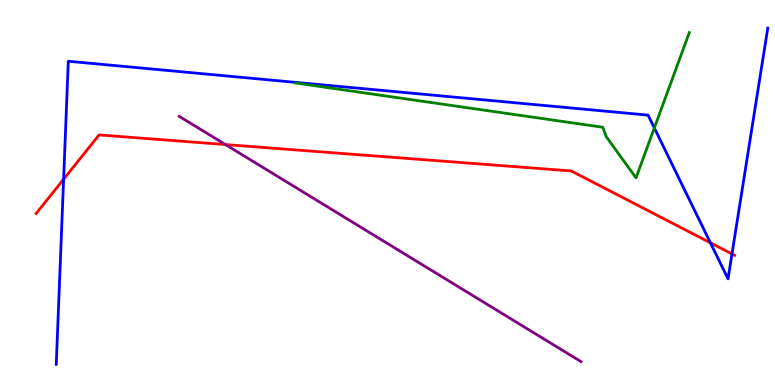[{'lines': ['blue', 'red'], 'intersections': [{'x': 0.821, 'y': 5.34}, {'x': 9.17, 'y': 3.69}, {'x': 9.44, 'y': 3.4}]}, {'lines': ['green', 'red'], 'intersections': []}, {'lines': ['purple', 'red'], 'intersections': [{'x': 2.91, 'y': 6.25}]}, {'lines': ['blue', 'green'], 'intersections': [{'x': 8.44, 'y': 6.68}]}, {'lines': ['blue', 'purple'], 'intersections': []}, {'lines': ['green', 'purple'], 'intersections': []}]